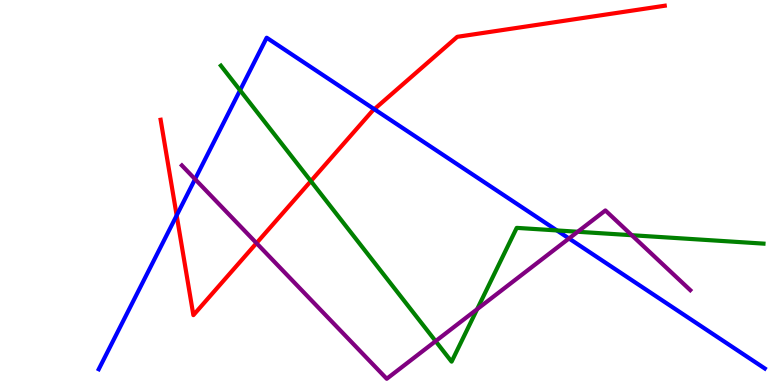[{'lines': ['blue', 'red'], 'intersections': [{'x': 2.28, 'y': 4.4}, {'x': 4.83, 'y': 7.16}]}, {'lines': ['green', 'red'], 'intersections': [{'x': 4.01, 'y': 5.3}]}, {'lines': ['purple', 'red'], 'intersections': [{'x': 3.31, 'y': 3.68}]}, {'lines': ['blue', 'green'], 'intersections': [{'x': 3.1, 'y': 7.66}, {'x': 7.19, 'y': 4.01}]}, {'lines': ['blue', 'purple'], 'intersections': [{'x': 2.52, 'y': 5.35}, {'x': 7.34, 'y': 3.81}]}, {'lines': ['green', 'purple'], 'intersections': [{'x': 5.62, 'y': 1.14}, {'x': 6.16, 'y': 1.97}, {'x': 7.45, 'y': 3.98}, {'x': 8.15, 'y': 3.89}]}]